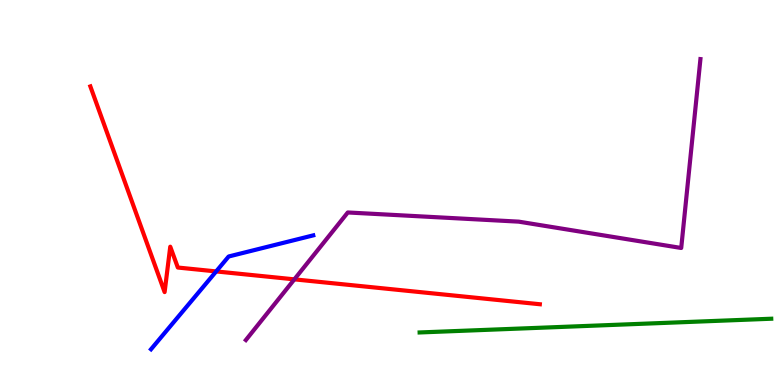[{'lines': ['blue', 'red'], 'intersections': [{'x': 2.79, 'y': 2.95}]}, {'lines': ['green', 'red'], 'intersections': []}, {'lines': ['purple', 'red'], 'intersections': [{'x': 3.8, 'y': 2.74}]}, {'lines': ['blue', 'green'], 'intersections': []}, {'lines': ['blue', 'purple'], 'intersections': []}, {'lines': ['green', 'purple'], 'intersections': []}]